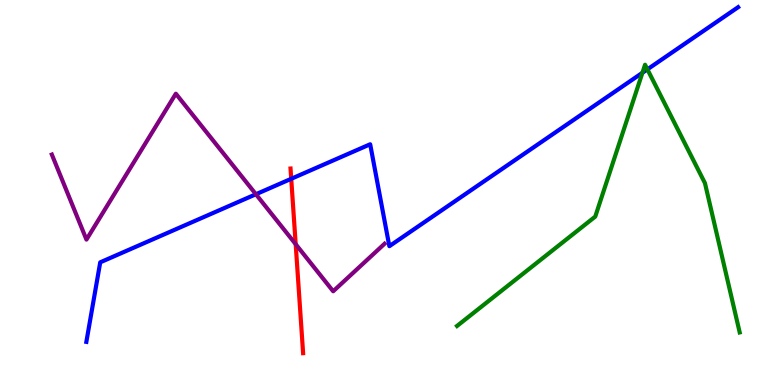[{'lines': ['blue', 'red'], 'intersections': [{'x': 3.76, 'y': 5.36}]}, {'lines': ['green', 'red'], 'intersections': []}, {'lines': ['purple', 'red'], 'intersections': [{'x': 3.82, 'y': 3.66}]}, {'lines': ['blue', 'green'], 'intersections': [{'x': 8.29, 'y': 8.11}, {'x': 8.35, 'y': 8.2}]}, {'lines': ['blue', 'purple'], 'intersections': [{'x': 3.3, 'y': 4.95}]}, {'lines': ['green', 'purple'], 'intersections': []}]